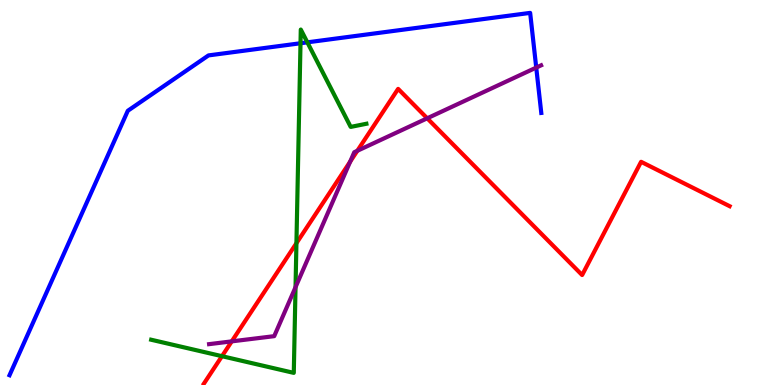[{'lines': ['blue', 'red'], 'intersections': []}, {'lines': ['green', 'red'], 'intersections': [{'x': 2.86, 'y': 0.748}, {'x': 3.82, 'y': 3.68}]}, {'lines': ['purple', 'red'], 'intersections': [{'x': 2.99, 'y': 1.13}, {'x': 4.52, 'y': 5.8}, {'x': 4.61, 'y': 6.08}, {'x': 5.51, 'y': 6.93}]}, {'lines': ['blue', 'green'], 'intersections': [{'x': 3.88, 'y': 8.88}, {'x': 3.97, 'y': 8.9}]}, {'lines': ['blue', 'purple'], 'intersections': [{'x': 6.92, 'y': 8.24}]}, {'lines': ['green', 'purple'], 'intersections': [{'x': 3.81, 'y': 2.54}]}]